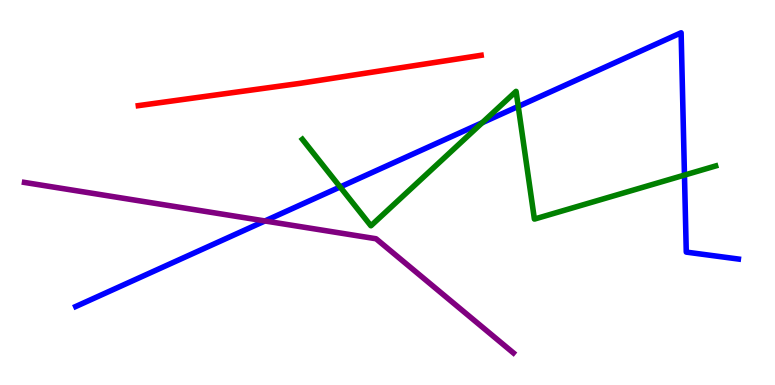[{'lines': ['blue', 'red'], 'intersections': []}, {'lines': ['green', 'red'], 'intersections': []}, {'lines': ['purple', 'red'], 'intersections': []}, {'lines': ['blue', 'green'], 'intersections': [{'x': 4.39, 'y': 5.14}, {'x': 6.22, 'y': 6.81}, {'x': 6.69, 'y': 7.24}, {'x': 8.83, 'y': 5.45}]}, {'lines': ['blue', 'purple'], 'intersections': [{'x': 3.42, 'y': 4.26}]}, {'lines': ['green', 'purple'], 'intersections': []}]